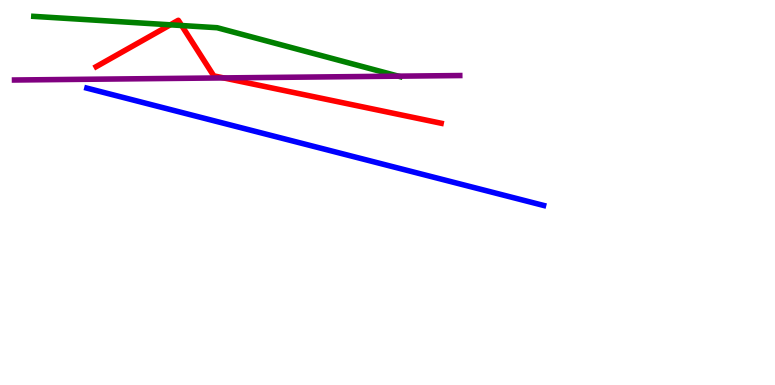[{'lines': ['blue', 'red'], 'intersections': []}, {'lines': ['green', 'red'], 'intersections': [{'x': 2.2, 'y': 9.36}, {'x': 2.34, 'y': 9.34}]}, {'lines': ['purple', 'red'], 'intersections': [{'x': 2.89, 'y': 7.98}]}, {'lines': ['blue', 'green'], 'intersections': []}, {'lines': ['blue', 'purple'], 'intersections': []}, {'lines': ['green', 'purple'], 'intersections': [{'x': 5.14, 'y': 8.02}]}]